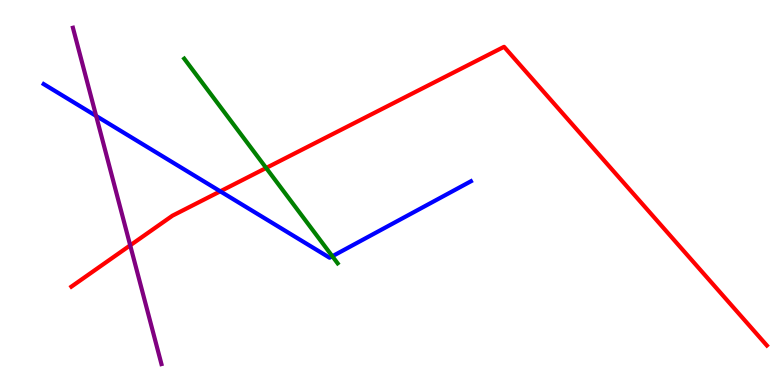[{'lines': ['blue', 'red'], 'intersections': [{'x': 2.84, 'y': 5.03}]}, {'lines': ['green', 'red'], 'intersections': [{'x': 3.43, 'y': 5.64}]}, {'lines': ['purple', 'red'], 'intersections': [{'x': 1.68, 'y': 3.63}]}, {'lines': ['blue', 'green'], 'intersections': [{'x': 4.29, 'y': 3.34}]}, {'lines': ['blue', 'purple'], 'intersections': [{'x': 1.24, 'y': 6.99}]}, {'lines': ['green', 'purple'], 'intersections': []}]